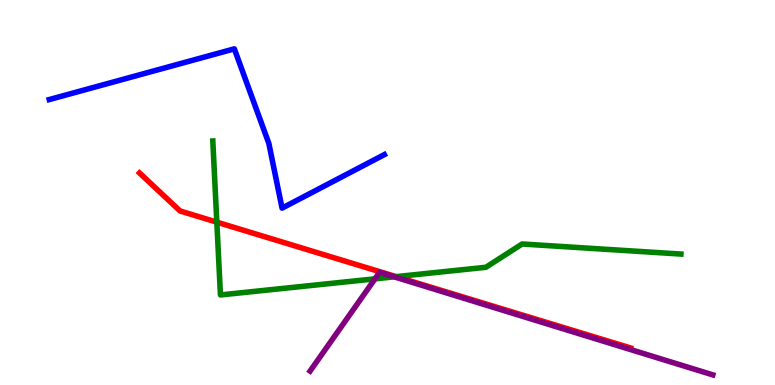[{'lines': ['blue', 'red'], 'intersections': []}, {'lines': ['green', 'red'], 'intersections': [{'x': 2.8, 'y': 4.23}, {'x': 5.11, 'y': 2.81}]}, {'lines': ['purple', 'red'], 'intersections': []}, {'lines': ['blue', 'green'], 'intersections': []}, {'lines': ['blue', 'purple'], 'intersections': []}, {'lines': ['green', 'purple'], 'intersections': [{'x': 4.84, 'y': 2.76}, {'x': 5.09, 'y': 2.81}]}]